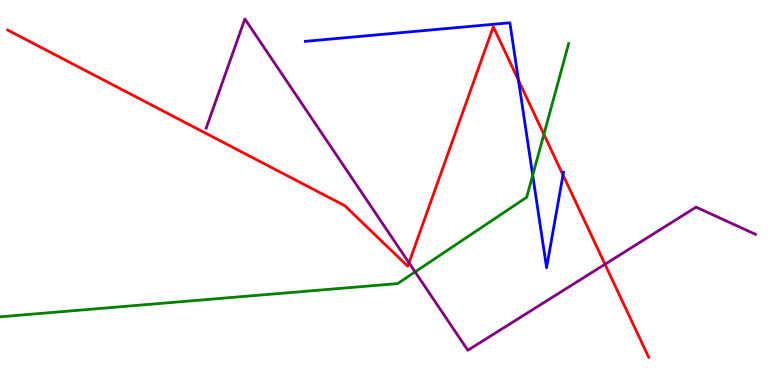[{'lines': ['blue', 'red'], 'intersections': [{'x': 6.69, 'y': 7.91}, {'x': 7.26, 'y': 5.45}]}, {'lines': ['green', 'red'], 'intersections': [{'x': 7.02, 'y': 6.51}]}, {'lines': ['purple', 'red'], 'intersections': [{'x': 5.28, 'y': 3.17}, {'x': 7.81, 'y': 3.14}]}, {'lines': ['blue', 'green'], 'intersections': [{'x': 6.87, 'y': 5.45}]}, {'lines': ['blue', 'purple'], 'intersections': []}, {'lines': ['green', 'purple'], 'intersections': [{'x': 5.36, 'y': 2.94}]}]